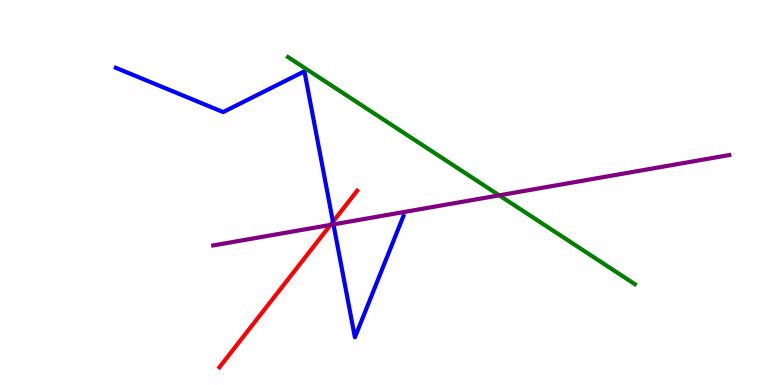[{'lines': ['blue', 'red'], 'intersections': [{'x': 4.3, 'y': 4.24}]}, {'lines': ['green', 'red'], 'intersections': []}, {'lines': ['purple', 'red'], 'intersections': [{'x': 4.26, 'y': 4.16}]}, {'lines': ['blue', 'green'], 'intersections': []}, {'lines': ['blue', 'purple'], 'intersections': [{'x': 4.3, 'y': 4.17}]}, {'lines': ['green', 'purple'], 'intersections': [{'x': 6.44, 'y': 4.93}]}]